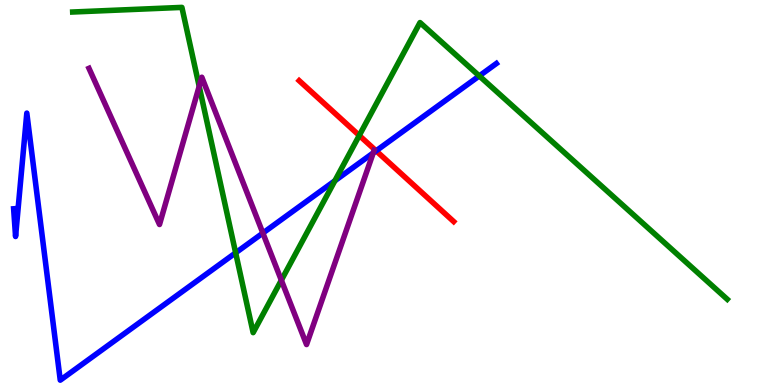[{'lines': ['blue', 'red'], 'intersections': [{'x': 4.85, 'y': 6.08}]}, {'lines': ['green', 'red'], 'intersections': [{'x': 4.64, 'y': 6.48}]}, {'lines': ['purple', 'red'], 'intersections': []}, {'lines': ['blue', 'green'], 'intersections': [{'x': 3.04, 'y': 3.43}, {'x': 4.32, 'y': 5.3}, {'x': 6.18, 'y': 8.03}]}, {'lines': ['blue', 'purple'], 'intersections': [{'x': 3.39, 'y': 3.95}, {'x': 4.82, 'y': 6.03}]}, {'lines': ['green', 'purple'], 'intersections': [{'x': 2.57, 'y': 7.76}, {'x': 3.63, 'y': 2.72}]}]